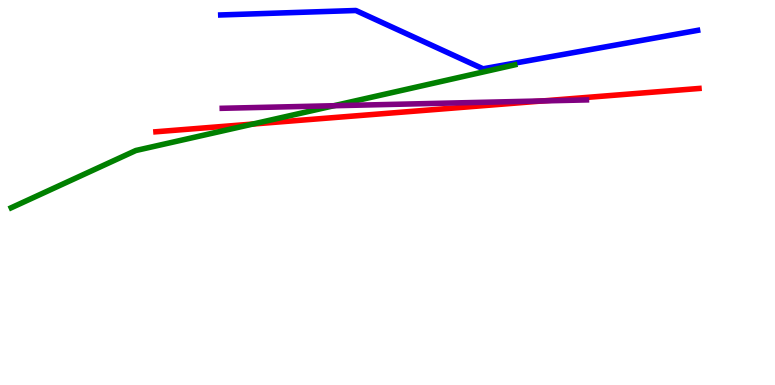[{'lines': ['blue', 'red'], 'intersections': []}, {'lines': ['green', 'red'], 'intersections': [{'x': 3.26, 'y': 6.78}]}, {'lines': ['purple', 'red'], 'intersections': [{'x': 7.0, 'y': 7.38}]}, {'lines': ['blue', 'green'], 'intersections': []}, {'lines': ['blue', 'purple'], 'intersections': []}, {'lines': ['green', 'purple'], 'intersections': [{'x': 4.31, 'y': 7.25}]}]